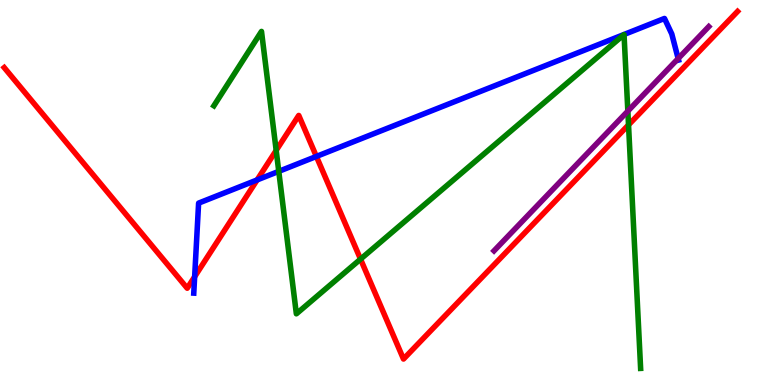[{'lines': ['blue', 'red'], 'intersections': [{'x': 2.51, 'y': 2.81}, {'x': 3.32, 'y': 5.33}, {'x': 4.08, 'y': 5.94}]}, {'lines': ['green', 'red'], 'intersections': [{'x': 3.56, 'y': 6.09}, {'x': 4.65, 'y': 3.27}, {'x': 8.11, 'y': 6.76}]}, {'lines': ['purple', 'red'], 'intersections': []}, {'lines': ['blue', 'green'], 'intersections': [{'x': 3.6, 'y': 5.55}]}, {'lines': ['blue', 'purple'], 'intersections': [{'x': 8.75, 'y': 8.48}]}, {'lines': ['green', 'purple'], 'intersections': [{'x': 8.1, 'y': 7.11}]}]